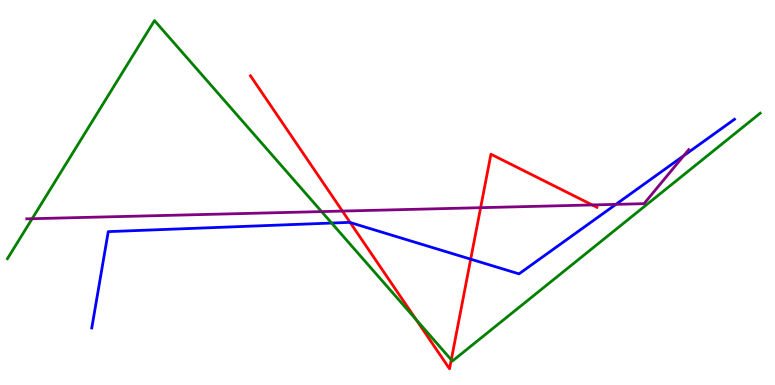[{'lines': ['blue', 'red'], 'intersections': [{'x': 4.52, 'y': 4.22}, {'x': 6.07, 'y': 3.27}]}, {'lines': ['green', 'red'], 'intersections': [{'x': 5.37, 'y': 1.7}, {'x': 5.82, 'y': 0.654}]}, {'lines': ['purple', 'red'], 'intersections': [{'x': 4.42, 'y': 4.52}, {'x': 6.2, 'y': 4.61}, {'x': 7.64, 'y': 4.68}]}, {'lines': ['blue', 'green'], 'intersections': [{'x': 4.28, 'y': 4.21}]}, {'lines': ['blue', 'purple'], 'intersections': [{'x': 7.95, 'y': 4.69}, {'x': 8.82, 'y': 5.96}]}, {'lines': ['green', 'purple'], 'intersections': [{'x': 0.415, 'y': 4.32}, {'x': 4.15, 'y': 4.5}]}]